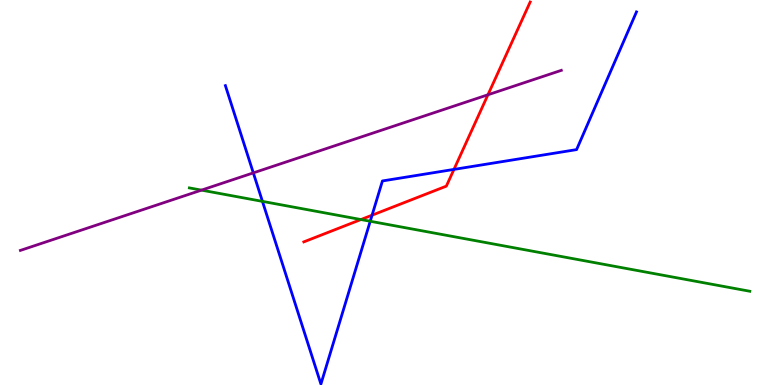[{'lines': ['blue', 'red'], 'intersections': [{'x': 4.8, 'y': 4.41}, {'x': 5.86, 'y': 5.6}]}, {'lines': ['green', 'red'], 'intersections': [{'x': 4.66, 'y': 4.3}]}, {'lines': ['purple', 'red'], 'intersections': [{'x': 6.3, 'y': 7.54}]}, {'lines': ['blue', 'green'], 'intersections': [{'x': 3.39, 'y': 4.77}, {'x': 4.78, 'y': 4.25}]}, {'lines': ['blue', 'purple'], 'intersections': [{'x': 3.27, 'y': 5.51}]}, {'lines': ['green', 'purple'], 'intersections': [{'x': 2.6, 'y': 5.06}]}]